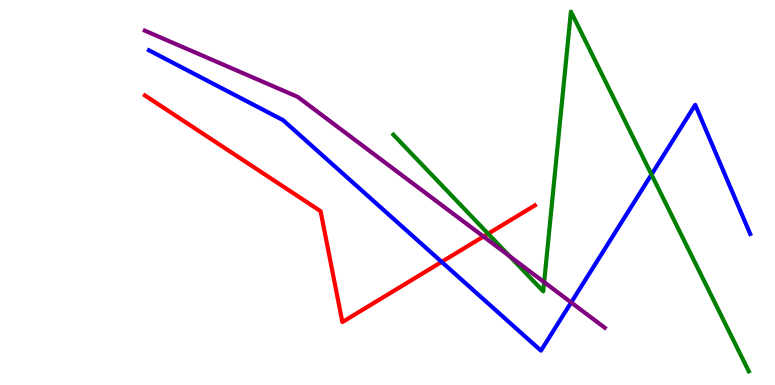[{'lines': ['blue', 'red'], 'intersections': [{'x': 5.7, 'y': 3.2}]}, {'lines': ['green', 'red'], 'intersections': [{'x': 6.3, 'y': 3.93}]}, {'lines': ['purple', 'red'], 'intersections': [{'x': 6.24, 'y': 3.86}]}, {'lines': ['blue', 'green'], 'intersections': [{'x': 8.41, 'y': 5.47}]}, {'lines': ['blue', 'purple'], 'intersections': [{'x': 7.37, 'y': 2.14}]}, {'lines': ['green', 'purple'], 'intersections': [{'x': 6.58, 'y': 3.35}, {'x': 7.02, 'y': 2.67}]}]